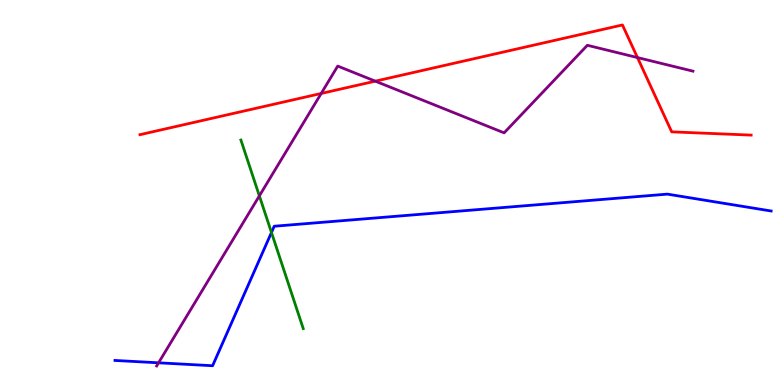[{'lines': ['blue', 'red'], 'intersections': []}, {'lines': ['green', 'red'], 'intersections': []}, {'lines': ['purple', 'red'], 'intersections': [{'x': 4.14, 'y': 7.57}, {'x': 4.84, 'y': 7.89}, {'x': 8.23, 'y': 8.5}]}, {'lines': ['blue', 'green'], 'intersections': [{'x': 3.5, 'y': 3.96}]}, {'lines': ['blue', 'purple'], 'intersections': [{'x': 2.05, 'y': 0.576}]}, {'lines': ['green', 'purple'], 'intersections': [{'x': 3.35, 'y': 4.91}]}]